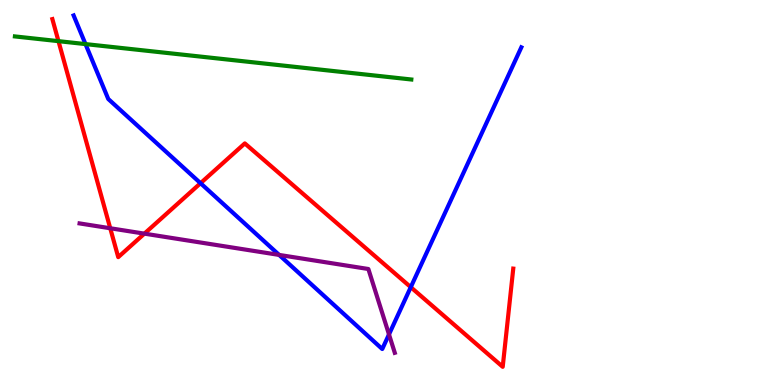[{'lines': ['blue', 'red'], 'intersections': [{'x': 2.59, 'y': 5.24}, {'x': 5.3, 'y': 2.54}]}, {'lines': ['green', 'red'], 'intersections': [{'x': 0.754, 'y': 8.93}]}, {'lines': ['purple', 'red'], 'intersections': [{'x': 1.42, 'y': 4.07}, {'x': 1.86, 'y': 3.93}]}, {'lines': ['blue', 'green'], 'intersections': [{'x': 1.1, 'y': 8.85}]}, {'lines': ['blue', 'purple'], 'intersections': [{'x': 3.6, 'y': 3.38}, {'x': 5.02, 'y': 1.31}]}, {'lines': ['green', 'purple'], 'intersections': []}]